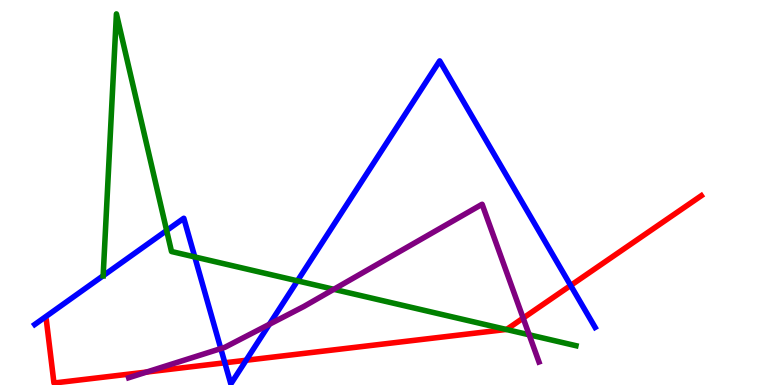[{'lines': ['blue', 'red'], 'intersections': [{'x': 2.9, 'y': 0.577}, {'x': 3.18, 'y': 0.642}, {'x': 7.36, 'y': 2.59}]}, {'lines': ['green', 'red'], 'intersections': [{'x': 6.53, 'y': 1.44}]}, {'lines': ['purple', 'red'], 'intersections': [{'x': 1.89, 'y': 0.336}, {'x': 6.75, 'y': 1.74}]}, {'lines': ['blue', 'green'], 'intersections': [{'x': 1.33, 'y': 2.84}, {'x': 2.15, 'y': 4.01}, {'x': 2.51, 'y': 3.33}, {'x': 3.84, 'y': 2.71}]}, {'lines': ['blue', 'purple'], 'intersections': [{'x': 2.85, 'y': 0.945}, {'x': 3.48, 'y': 1.58}]}, {'lines': ['green', 'purple'], 'intersections': [{'x': 4.31, 'y': 2.49}, {'x': 6.83, 'y': 1.3}]}]